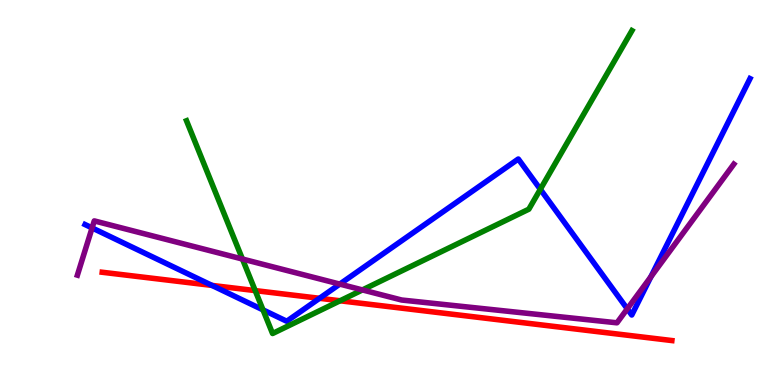[{'lines': ['blue', 'red'], 'intersections': [{'x': 2.74, 'y': 2.59}, {'x': 4.12, 'y': 2.25}]}, {'lines': ['green', 'red'], 'intersections': [{'x': 3.29, 'y': 2.45}, {'x': 4.39, 'y': 2.19}]}, {'lines': ['purple', 'red'], 'intersections': []}, {'lines': ['blue', 'green'], 'intersections': [{'x': 3.39, 'y': 1.95}, {'x': 6.97, 'y': 5.08}]}, {'lines': ['blue', 'purple'], 'intersections': [{'x': 1.19, 'y': 4.08}, {'x': 4.38, 'y': 2.62}, {'x': 8.09, 'y': 1.98}, {'x': 8.4, 'y': 2.81}]}, {'lines': ['green', 'purple'], 'intersections': [{'x': 3.13, 'y': 3.27}, {'x': 4.68, 'y': 2.47}]}]